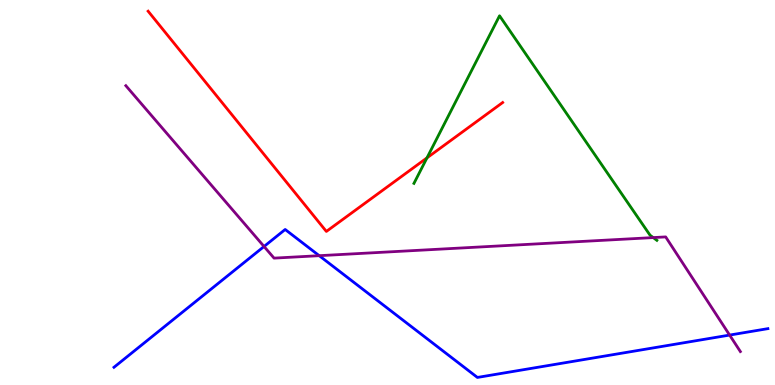[{'lines': ['blue', 'red'], 'intersections': []}, {'lines': ['green', 'red'], 'intersections': [{'x': 5.51, 'y': 5.9}]}, {'lines': ['purple', 'red'], 'intersections': []}, {'lines': ['blue', 'green'], 'intersections': []}, {'lines': ['blue', 'purple'], 'intersections': [{'x': 3.41, 'y': 3.6}, {'x': 4.12, 'y': 3.36}, {'x': 9.41, 'y': 1.3}]}, {'lines': ['green', 'purple'], 'intersections': [{'x': 8.43, 'y': 3.83}]}]